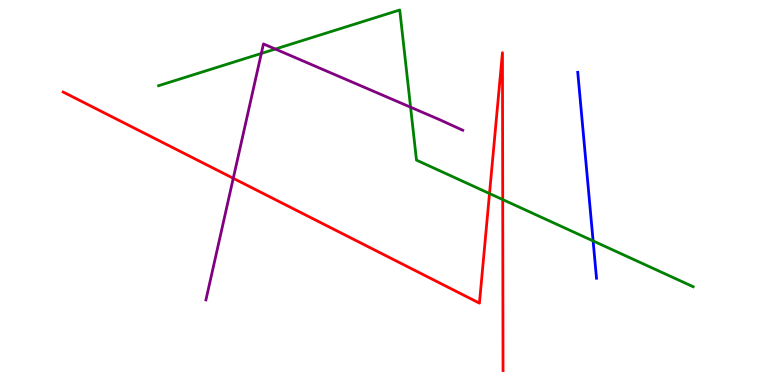[{'lines': ['blue', 'red'], 'intersections': []}, {'lines': ['green', 'red'], 'intersections': [{'x': 6.32, 'y': 4.97}, {'x': 6.49, 'y': 4.82}]}, {'lines': ['purple', 'red'], 'intersections': [{'x': 3.01, 'y': 5.37}]}, {'lines': ['blue', 'green'], 'intersections': [{'x': 7.65, 'y': 3.74}]}, {'lines': ['blue', 'purple'], 'intersections': []}, {'lines': ['green', 'purple'], 'intersections': [{'x': 3.37, 'y': 8.61}, {'x': 3.55, 'y': 8.73}, {'x': 5.3, 'y': 7.22}]}]